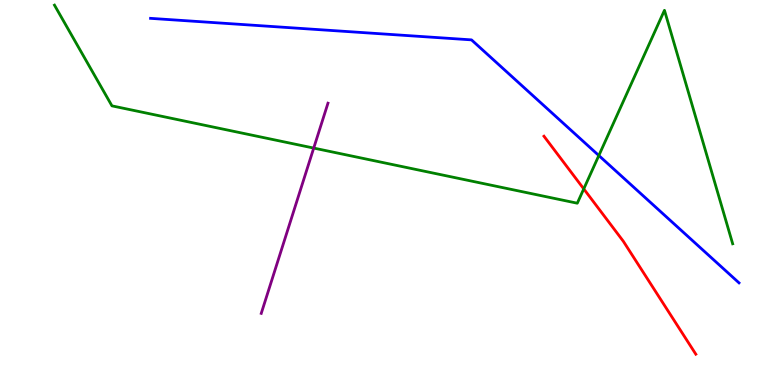[{'lines': ['blue', 'red'], 'intersections': []}, {'lines': ['green', 'red'], 'intersections': [{'x': 7.53, 'y': 5.09}]}, {'lines': ['purple', 'red'], 'intersections': []}, {'lines': ['blue', 'green'], 'intersections': [{'x': 7.73, 'y': 5.96}]}, {'lines': ['blue', 'purple'], 'intersections': []}, {'lines': ['green', 'purple'], 'intersections': [{'x': 4.05, 'y': 6.15}]}]